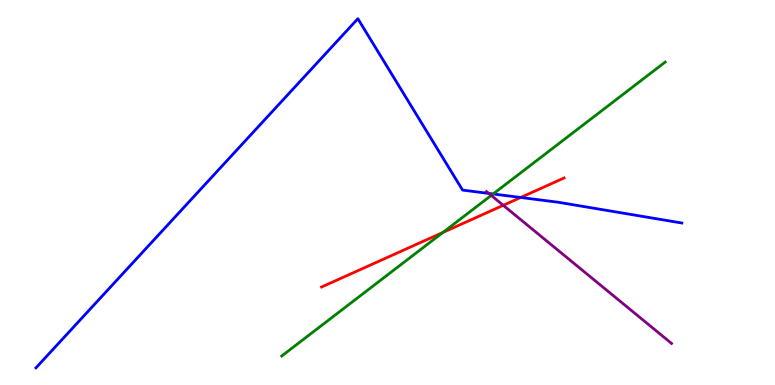[{'lines': ['blue', 'red'], 'intersections': [{'x': 6.72, 'y': 4.87}]}, {'lines': ['green', 'red'], 'intersections': [{'x': 5.71, 'y': 3.96}]}, {'lines': ['purple', 'red'], 'intersections': [{'x': 6.49, 'y': 4.67}]}, {'lines': ['blue', 'green'], 'intersections': [{'x': 6.36, 'y': 4.96}]}, {'lines': ['blue', 'purple'], 'intersections': [{'x': 6.31, 'y': 4.98}]}, {'lines': ['green', 'purple'], 'intersections': [{'x': 6.34, 'y': 4.92}]}]